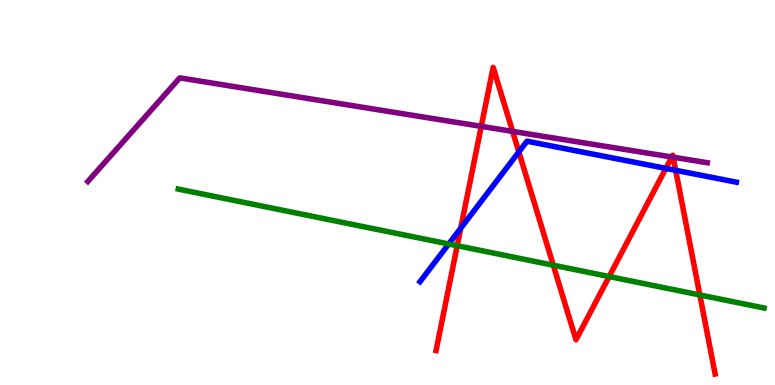[{'lines': ['blue', 'red'], 'intersections': [{'x': 5.94, 'y': 4.07}, {'x': 6.69, 'y': 6.05}, {'x': 8.59, 'y': 5.63}, {'x': 8.72, 'y': 5.58}]}, {'lines': ['green', 'red'], 'intersections': [{'x': 5.9, 'y': 3.62}, {'x': 7.14, 'y': 3.11}, {'x': 7.86, 'y': 2.82}, {'x': 9.03, 'y': 2.34}]}, {'lines': ['purple', 'red'], 'intersections': [{'x': 6.21, 'y': 6.72}, {'x': 6.61, 'y': 6.59}, {'x': 8.67, 'y': 5.92}, {'x': 8.69, 'y': 5.92}]}, {'lines': ['blue', 'green'], 'intersections': [{'x': 5.79, 'y': 3.66}]}, {'lines': ['blue', 'purple'], 'intersections': []}, {'lines': ['green', 'purple'], 'intersections': []}]